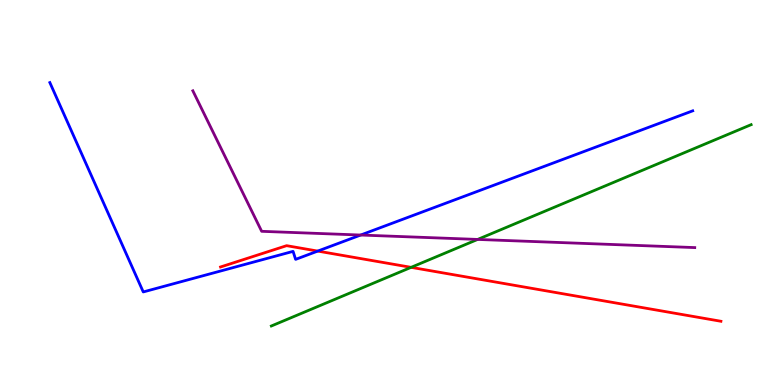[{'lines': ['blue', 'red'], 'intersections': [{'x': 4.1, 'y': 3.48}]}, {'lines': ['green', 'red'], 'intersections': [{'x': 5.3, 'y': 3.06}]}, {'lines': ['purple', 'red'], 'intersections': []}, {'lines': ['blue', 'green'], 'intersections': []}, {'lines': ['blue', 'purple'], 'intersections': [{'x': 4.65, 'y': 3.9}]}, {'lines': ['green', 'purple'], 'intersections': [{'x': 6.16, 'y': 3.78}]}]